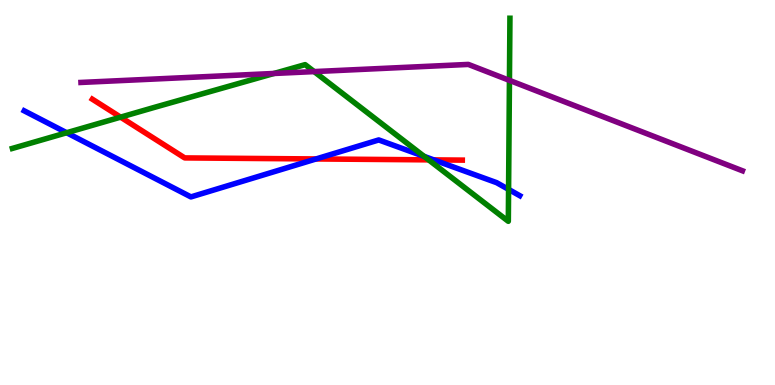[{'lines': ['blue', 'red'], 'intersections': [{'x': 4.08, 'y': 5.87}, {'x': 5.6, 'y': 5.85}]}, {'lines': ['green', 'red'], 'intersections': [{'x': 1.56, 'y': 6.96}, {'x': 5.53, 'y': 5.85}]}, {'lines': ['purple', 'red'], 'intersections': []}, {'lines': ['blue', 'green'], 'intersections': [{'x': 0.86, 'y': 6.55}, {'x': 5.47, 'y': 5.94}, {'x': 6.56, 'y': 5.08}]}, {'lines': ['blue', 'purple'], 'intersections': []}, {'lines': ['green', 'purple'], 'intersections': [{'x': 3.54, 'y': 8.09}, {'x': 4.05, 'y': 8.14}, {'x': 6.57, 'y': 7.91}]}]